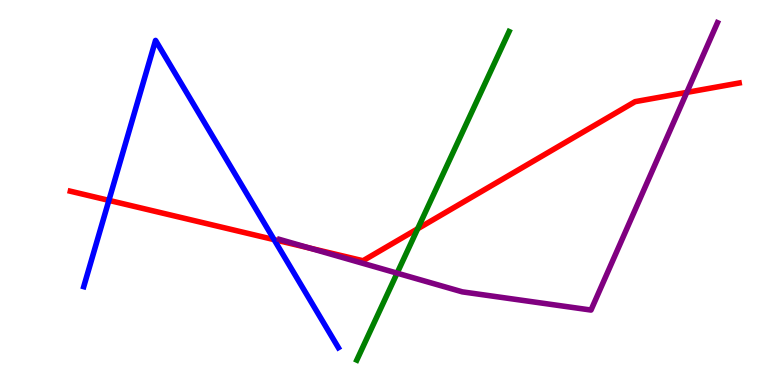[{'lines': ['blue', 'red'], 'intersections': [{'x': 1.41, 'y': 4.8}, {'x': 3.54, 'y': 3.78}]}, {'lines': ['green', 'red'], 'intersections': [{'x': 5.39, 'y': 4.06}]}, {'lines': ['purple', 'red'], 'intersections': [{'x': 4.0, 'y': 3.56}, {'x': 8.86, 'y': 7.6}]}, {'lines': ['blue', 'green'], 'intersections': []}, {'lines': ['blue', 'purple'], 'intersections': []}, {'lines': ['green', 'purple'], 'intersections': [{'x': 5.12, 'y': 2.91}]}]